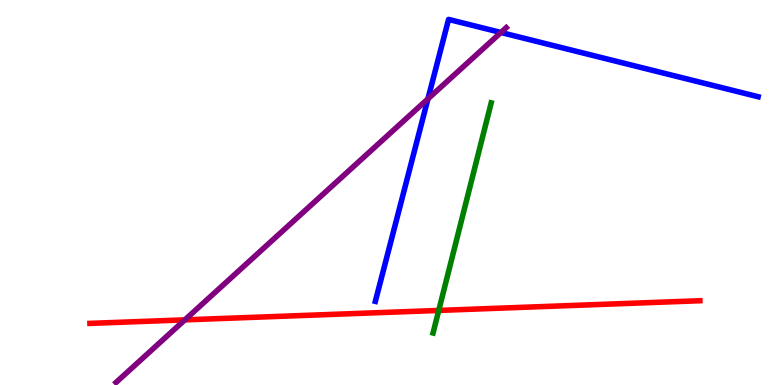[{'lines': ['blue', 'red'], 'intersections': []}, {'lines': ['green', 'red'], 'intersections': [{'x': 5.66, 'y': 1.94}]}, {'lines': ['purple', 'red'], 'intersections': [{'x': 2.39, 'y': 1.69}]}, {'lines': ['blue', 'green'], 'intersections': []}, {'lines': ['blue', 'purple'], 'intersections': [{'x': 5.52, 'y': 7.43}, {'x': 6.46, 'y': 9.16}]}, {'lines': ['green', 'purple'], 'intersections': []}]